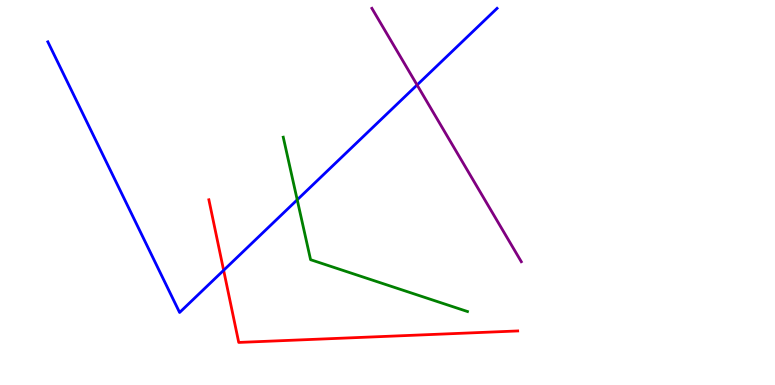[{'lines': ['blue', 'red'], 'intersections': [{'x': 2.89, 'y': 2.98}]}, {'lines': ['green', 'red'], 'intersections': []}, {'lines': ['purple', 'red'], 'intersections': []}, {'lines': ['blue', 'green'], 'intersections': [{'x': 3.84, 'y': 4.81}]}, {'lines': ['blue', 'purple'], 'intersections': [{'x': 5.38, 'y': 7.79}]}, {'lines': ['green', 'purple'], 'intersections': []}]